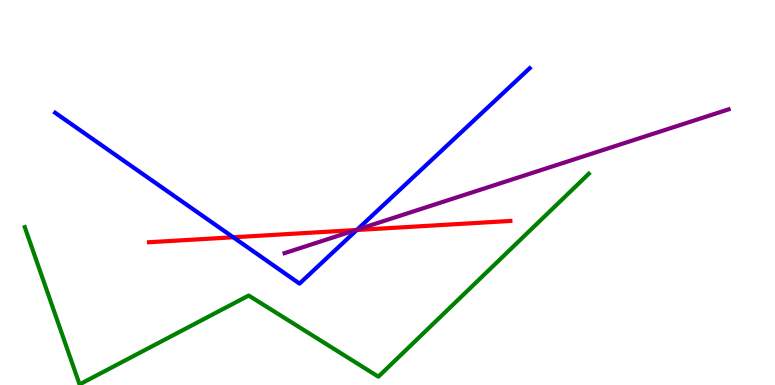[{'lines': ['blue', 'red'], 'intersections': [{'x': 3.01, 'y': 3.84}, {'x': 4.6, 'y': 4.03}]}, {'lines': ['green', 'red'], 'intersections': []}, {'lines': ['purple', 'red'], 'intersections': [{'x': 4.59, 'y': 4.02}]}, {'lines': ['blue', 'green'], 'intersections': []}, {'lines': ['blue', 'purple'], 'intersections': [{'x': 4.61, 'y': 4.04}]}, {'lines': ['green', 'purple'], 'intersections': []}]